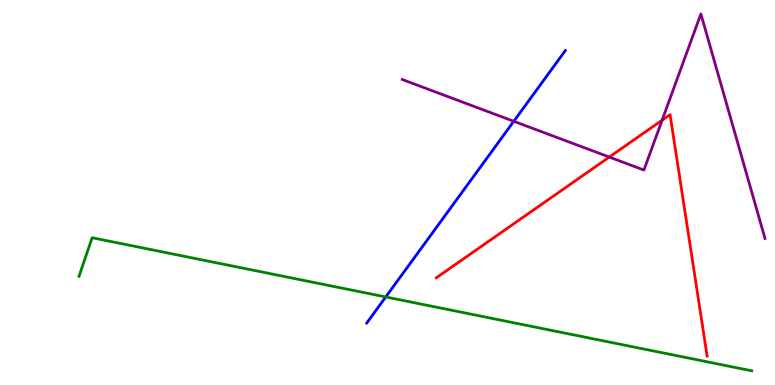[{'lines': ['blue', 'red'], 'intersections': []}, {'lines': ['green', 'red'], 'intersections': []}, {'lines': ['purple', 'red'], 'intersections': [{'x': 7.86, 'y': 5.92}, {'x': 8.54, 'y': 6.88}]}, {'lines': ['blue', 'green'], 'intersections': [{'x': 4.98, 'y': 2.29}]}, {'lines': ['blue', 'purple'], 'intersections': [{'x': 6.63, 'y': 6.85}]}, {'lines': ['green', 'purple'], 'intersections': []}]